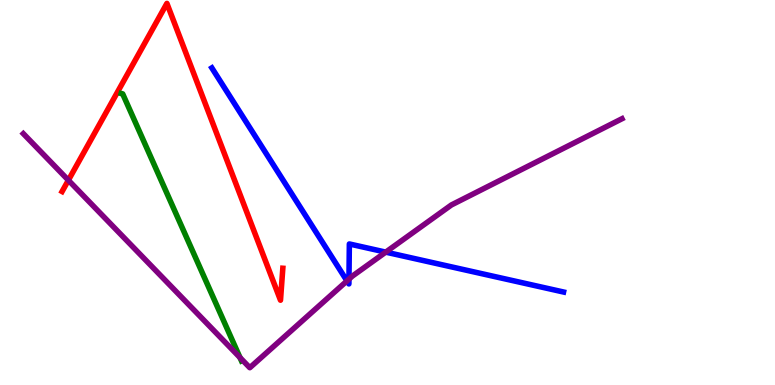[{'lines': ['blue', 'red'], 'intersections': []}, {'lines': ['green', 'red'], 'intersections': []}, {'lines': ['purple', 'red'], 'intersections': [{'x': 0.882, 'y': 5.32}]}, {'lines': ['blue', 'green'], 'intersections': []}, {'lines': ['blue', 'purple'], 'intersections': [{'x': 4.48, 'y': 2.7}, {'x': 4.5, 'y': 2.75}, {'x': 4.98, 'y': 3.45}]}, {'lines': ['green', 'purple'], 'intersections': [{'x': 3.1, 'y': 0.712}]}]